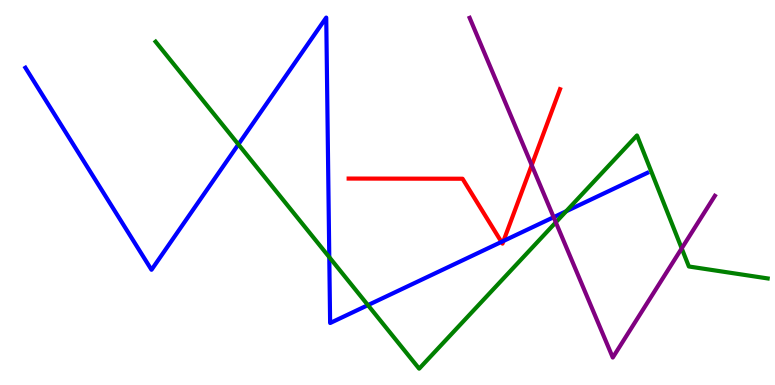[{'lines': ['blue', 'red'], 'intersections': [{'x': 6.47, 'y': 3.72}, {'x': 6.5, 'y': 3.74}]}, {'lines': ['green', 'red'], 'intersections': []}, {'lines': ['purple', 'red'], 'intersections': [{'x': 6.86, 'y': 5.71}]}, {'lines': ['blue', 'green'], 'intersections': [{'x': 3.08, 'y': 6.25}, {'x': 4.25, 'y': 3.32}, {'x': 4.75, 'y': 2.07}, {'x': 7.31, 'y': 4.51}]}, {'lines': ['blue', 'purple'], 'intersections': [{'x': 7.14, 'y': 4.36}]}, {'lines': ['green', 'purple'], 'intersections': [{'x': 7.17, 'y': 4.22}, {'x': 8.8, 'y': 3.55}]}]